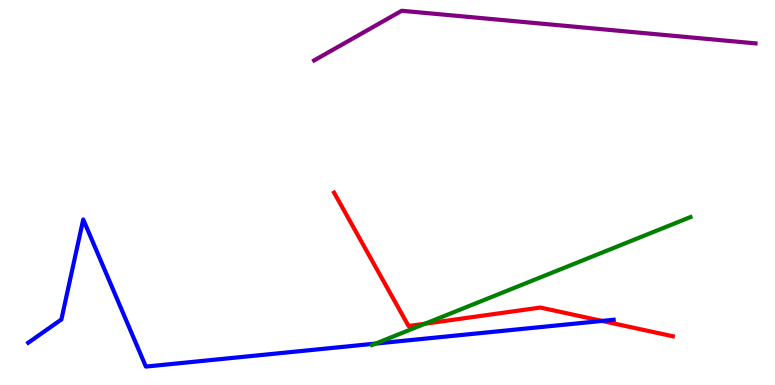[{'lines': ['blue', 'red'], 'intersections': [{'x': 7.77, 'y': 1.66}]}, {'lines': ['green', 'red'], 'intersections': [{'x': 5.48, 'y': 1.59}]}, {'lines': ['purple', 'red'], 'intersections': []}, {'lines': ['blue', 'green'], 'intersections': [{'x': 4.85, 'y': 1.08}]}, {'lines': ['blue', 'purple'], 'intersections': []}, {'lines': ['green', 'purple'], 'intersections': []}]